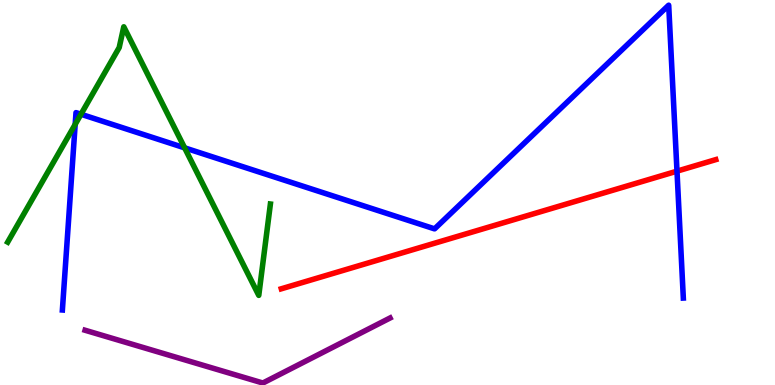[{'lines': ['blue', 'red'], 'intersections': [{'x': 8.74, 'y': 5.55}]}, {'lines': ['green', 'red'], 'intersections': []}, {'lines': ['purple', 'red'], 'intersections': []}, {'lines': ['blue', 'green'], 'intersections': [{'x': 0.97, 'y': 6.77}, {'x': 1.04, 'y': 7.03}, {'x': 2.38, 'y': 6.16}]}, {'lines': ['blue', 'purple'], 'intersections': []}, {'lines': ['green', 'purple'], 'intersections': []}]